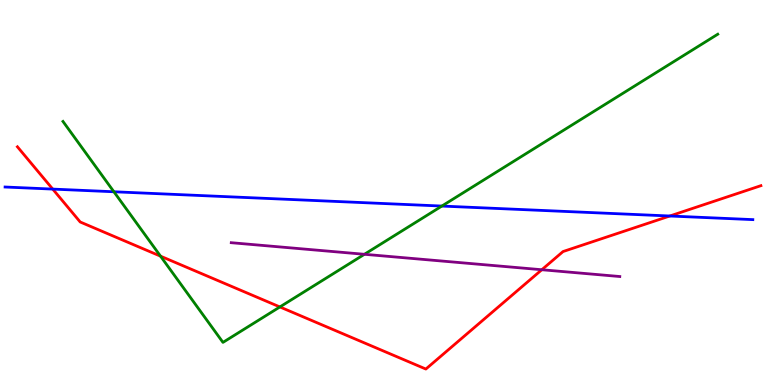[{'lines': ['blue', 'red'], 'intersections': [{'x': 0.68, 'y': 5.09}, {'x': 8.64, 'y': 4.39}]}, {'lines': ['green', 'red'], 'intersections': [{'x': 2.07, 'y': 3.35}, {'x': 3.61, 'y': 2.03}]}, {'lines': ['purple', 'red'], 'intersections': [{'x': 6.99, 'y': 2.99}]}, {'lines': ['blue', 'green'], 'intersections': [{'x': 1.47, 'y': 5.02}, {'x': 5.7, 'y': 4.65}]}, {'lines': ['blue', 'purple'], 'intersections': []}, {'lines': ['green', 'purple'], 'intersections': [{'x': 4.7, 'y': 3.4}]}]